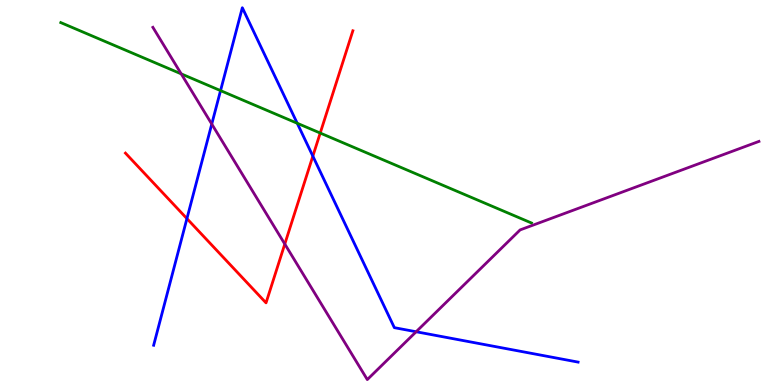[{'lines': ['blue', 'red'], 'intersections': [{'x': 2.41, 'y': 4.32}, {'x': 4.04, 'y': 5.94}]}, {'lines': ['green', 'red'], 'intersections': [{'x': 4.13, 'y': 6.54}]}, {'lines': ['purple', 'red'], 'intersections': [{'x': 3.67, 'y': 3.66}]}, {'lines': ['blue', 'green'], 'intersections': [{'x': 2.85, 'y': 7.65}, {'x': 3.84, 'y': 6.8}]}, {'lines': ['blue', 'purple'], 'intersections': [{'x': 2.73, 'y': 6.78}, {'x': 5.37, 'y': 1.38}]}, {'lines': ['green', 'purple'], 'intersections': [{'x': 2.34, 'y': 8.08}]}]